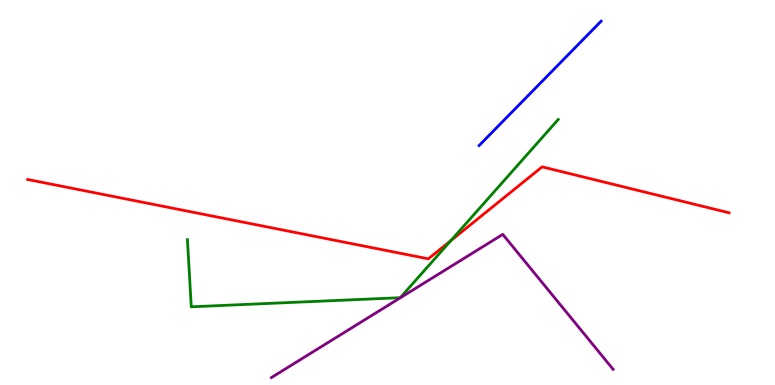[{'lines': ['blue', 'red'], 'intersections': []}, {'lines': ['green', 'red'], 'intersections': [{'x': 5.82, 'y': 3.75}]}, {'lines': ['purple', 'red'], 'intersections': []}, {'lines': ['blue', 'green'], 'intersections': []}, {'lines': ['blue', 'purple'], 'intersections': []}, {'lines': ['green', 'purple'], 'intersections': []}]